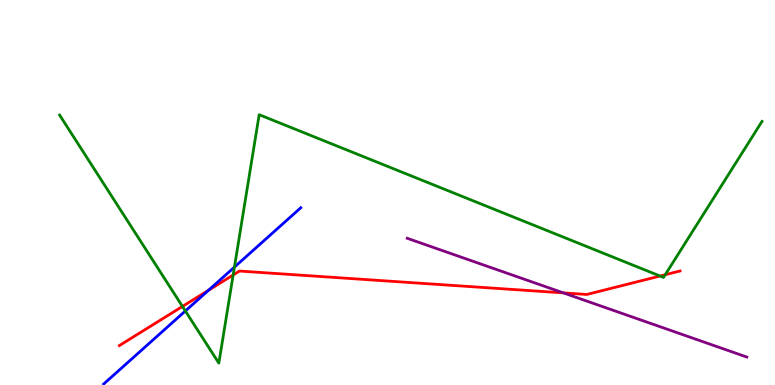[{'lines': ['blue', 'red'], 'intersections': [{'x': 2.69, 'y': 2.46}]}, {'lines': ['green', 'red'], 'intersections': [{'x': 2.35, 'y': 2.04}, {'x': 3.01, 'y': 2.86}, {'x': 8.52, 'y': 2.83}, {'x': 8.58, 'y': 2.86}]}, {'lines': ['purple', 'red'], 'intersections': [{'x': 7.27, 'y': 2.39}]}, {'lines': ['blue', 'green'], 'intersections': [{'x': 2.39, 'y': 1.92}, {'x': 3.02, 'y': 3.06}]}, {'lines': ['blue', 'purple'], 'intersections': []}, {'lines': ['green', 'purple'], 'intersections': []}]